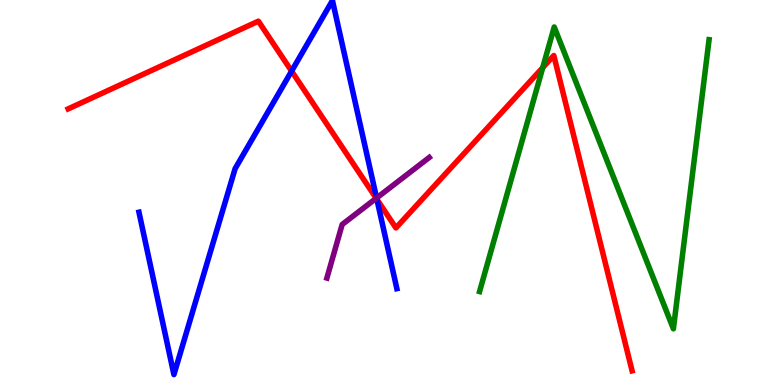[{'lines': ['blue', 'red'], 'intersections': [{'x': 3.76, 'y': 8.15}, {'x': 4.86, 'y': 4.82}]}, {'lines': ['green', 'red'], 'intersections': [{'x': 7.0, 'y': 8.24}]}, {'lines': ['purple', 'red'], 'intersections': [{'x': 4.85, 'y': 4.85}]}, {'lines': ['blue', 'green'], 'intersections': []}, {'lines': ['blue', 'purple'], 'intersections': [{'x': 4.86, 'y': 4.86}]}, {'lines': ['green', 'purple'], 'intersections': []}]